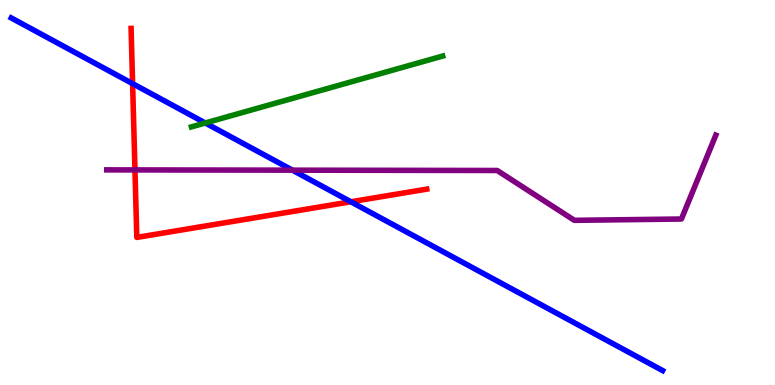[{'lines': ['blue', 'red'], 'intersections': [{'x': 1.71, 'y': 7.83}, {'x': 4.53, 'y': 4.76}]}, {'lines': ['green', 'red'], 'intersections': []}, {'lines': ['purple', 'red'], 'intersections': [{'x': 1.74, 'y': 5.59}]}, {'lines': ['blue', 'green'], 'intersections': [{'x': 2.65, 'y': 6.81}]}, {'lines': ['blue', 'purple'], 'intersections': [{'x': 3.77, 'y': 5.58}]}, {'lines': ['green', 'purple'], 'intersections': []}]